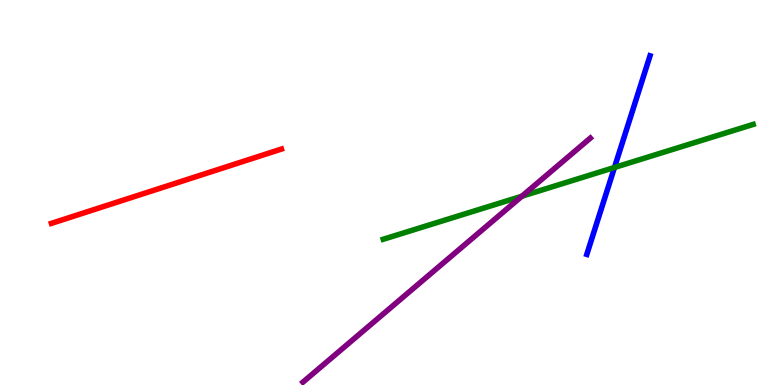[{'lines': ['blue', 'red'], 'intersections': []}, {'lines': ['green', 'red'], 'intersections': []}, {'lines': ['purple', 'red'], 'intersections': []}, {'lines': ['blue', 'green'], 'intersections': [{'x': 7.93, 'y': 5.65}]}, {'lines': ['blue', 'purple'], 'intersections': []}, {'lines': ['green', 'purple'], 'intersections': [{'x': 6.73, 'y': 4.9}]}]